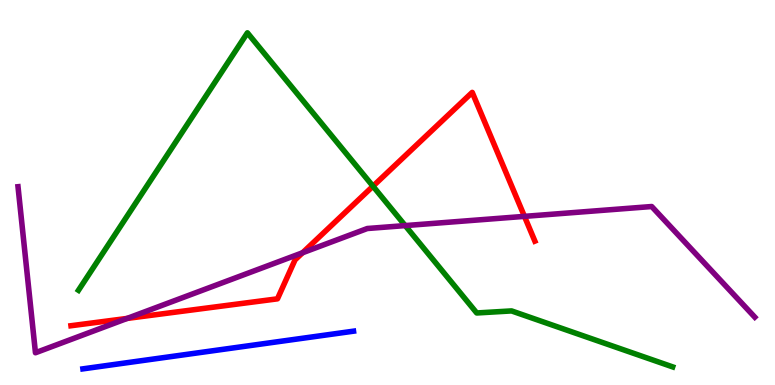[{'lines': ['blue', 'red'], 'intersections': []}, {'lines': ['green', 'red'], 'intersections': [{'x': 4.81, 'y': 5.16}]}, {'lines': ['purple', 'red'], 'intersections': [{'x': 1.64, 'y': 1.73}, {'x': 3.9, 'y': 3.43}, {'x': 6.77, 'y': 4.38}]}, {'lines': ['blue', 'green'], 'intersections': []}, {'lines': ['blue', 'purple'], 'intersections': []}, {'lines': ['green', 'purple'], 'intersections': [{'x': 5.23, 'y': 4.14}]}]